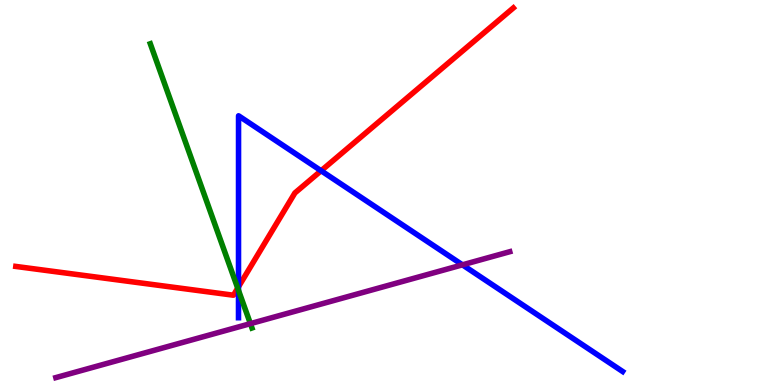[{'lines': ['blue', 'red'], 'intersections': [{'x': 3.08, 'y': 2.55}, {'x': 4.14, 'y': 5.57}]}, {'lines': ['green', 'red'], 'intersections': [{'x': 3.07, 'y': 2.52}]}, {'lines': ['purple', 'red'], 'intersections': []}, {'lines': ['blue', 'green'], 'intersections': [{'x': 3.08, 'y': 2.46}]}, {'lines': ['blue', 'purple'], 'intersections': [{'x': 5.97, 'y': 3.12}]}, {'lines': ['green', 'purple'], 'intersections': [{'x': 3.23, 'y': 1.59}]}]